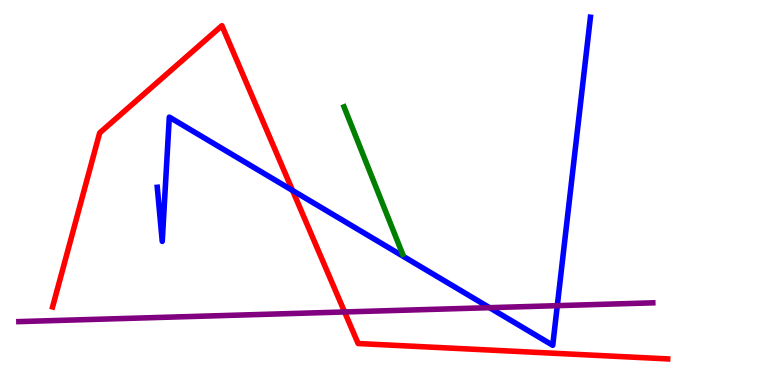[{'lines': ['blue', 'red'], 'intersections': [{'x': 3.77, 'y': 5.05}]}, {'lines': ['green', 'red'], 'intersections': []}, {'lines': ['purple', 'red'], 'intersections': [{'x': 4.45, 'y': 1.9}]}, {'lines': ['blue', 'green'], 'intersections': []}, {'lines': ['blue', 'purple'], 'intersections': [{'x': 6.32, 'y': 2.01}, {'x': 7.19, 'y': 2.06}]}, {'lines': ['green', 'purple'], 'intersections': []}]